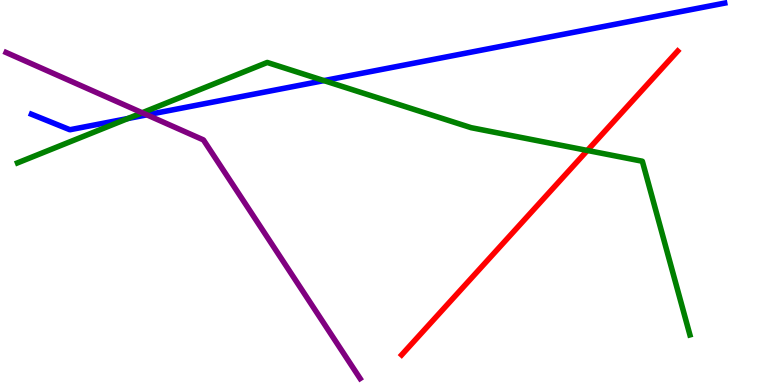[{'lines': ['blue', 'red'], 'intersections': []}, {'lines': ['green', 'red'], 'intersections': [{'x': 7.58, 'y': 6.09}]}, {'lines': ['purple', 'red'], 'intersections': []}, {'lines': ['blue', 'green'], 'intersections': [{'x': 1.65, 'y': 6.92}, {'x': 4.18, 'y': 7.91}]}, {'lines': ['blue', 'purple'], 'intersections': [{'x': 1.9, 'y': 7.02}]}, {'lines': ['green', 'purple'], 'intersections': [{'x': 1.83, 'y': 7.07}]}]